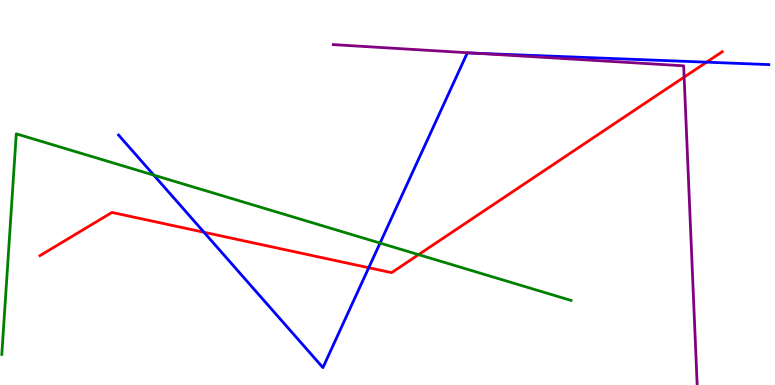[{'lines': ['blue', 'red'], 'intersections': [{'x': 2.63, 'y': 3.97}, {'x': 4.76, 'y': 3.05}, {'x': 9.12, 'y': 8.38}]}, {'lines': ['green', 'red'], 'intersections': [{'x': 5.4, 'y': 3.39}]}, {'lines': ['purple', 'red'], 'intersections': [{'x': 8.83, 'y': 8.0}]}, {'lines': ['blue', 'green'], 'intersections': [{'x': 1.98, 'y': 5.45}, {'x': 4.9, 'y': 3.69}]}, {'lines': ['blue', 'purple'], 'intersections': [{'x': 6.13, 'y': 8.62}]}, {'lines': ['green', 'purple'], 'intersections': []}]